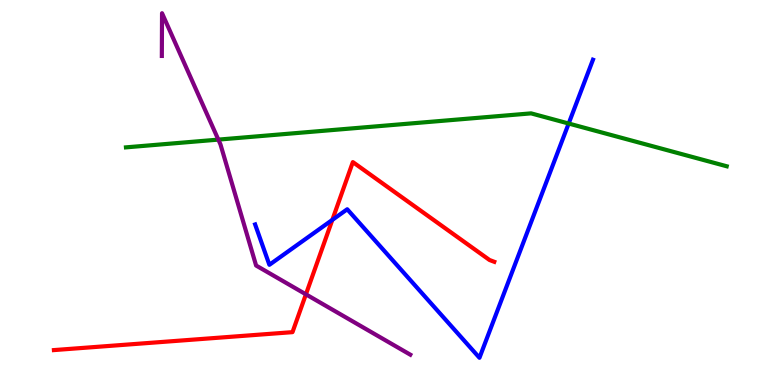[{'lines': ['blue', 'red'], 'intersections': [{'x': 4.29, 'y': 4.29}]}, {'lines': ['green', 'red'], 'intersections': []}, {'lines': ['purple', 'red'], 'intersections': [{'x': 3.95, 'y': 2.35}]}, {'lines': ['blue', 'green'], 'intersections': [{'x': 7.34, 'y': 6.79}]}, {'lines': ['blue', 'purple'], 'intersections': []}, {'lines': ['green', 'purple'], 'intersections': [{'x': 2.82, 'y': 6.37}]}]